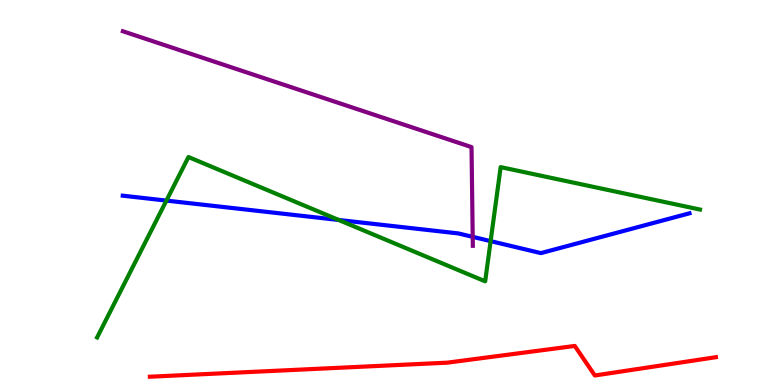[{'lines': ['blue', 'red'], 'intersections': []}, {'lines': ['green', 'red'], 'intersections': []}, {'lines': ['purple', 'red'], 'intersections': []}, {'lines': ['blue', 'green'], 'intersections': [{'x': 2.15, 'y': 4.79}, {'x': 4.37, 'y': 4.29}, {'x': 6.33, 'y': 3.74}]}, {'lines': ['blue', 'purple'], 'intersections': [{'x': 6.1, 'y': 3.85}]}, {'lines': ['green', 'purple'], 'intersections': []}]